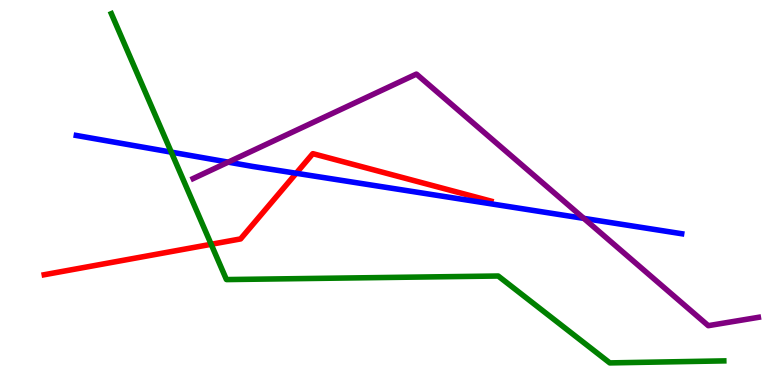[{'lines': ['blue', 'red'], 'intersections': [{'x': 3.82, 'y': 5.5}]}, {'lines': ['green', 'red'], 'intersections': [{'x': 2.72, 'y': 3.65}]}, {'lines': ['purple', 'red'], 'intersections': []}, {'lines': ['blue', 'green'], 'intersections': [{'x': 2.21, 'y': 6.05}]}, {'lines': ['blue', 'purple'], 'intersections': [{'x': 2.94, 'y': 5.79}, {'x': 7.53, 'y': 4.33}]}, {'lines': ['green', 'purple'], 'intersections': []}]